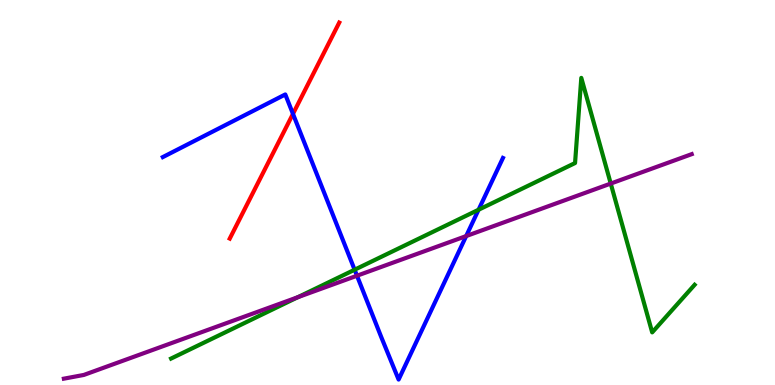[{'lines': ['blue', 'red'], 'intersections': [{'x': 3.78, 'y': 7.04}]}, {'lines': ['green', 'red'], 'intersections': []}, {'lines': ['purple', 'red'], 'intersections': []}, {'lines': ['blue', 'green'], 'intersections': [{'x': 4.58, 'y': 2.99}, {'x': 6.18, 'y': 4.55}]}, {'lines': ['blue', 'purple'], 'intersections': [{'x': 4.61, 'y': 2.84}, {'x': 6.02, 'y': 3.87}]}, {'lines': ['green', 'purple'], 'intersections': [{'x': 3.84, 'y': 2.28}, {'x': 7.88, 'y': 5.23}]}]